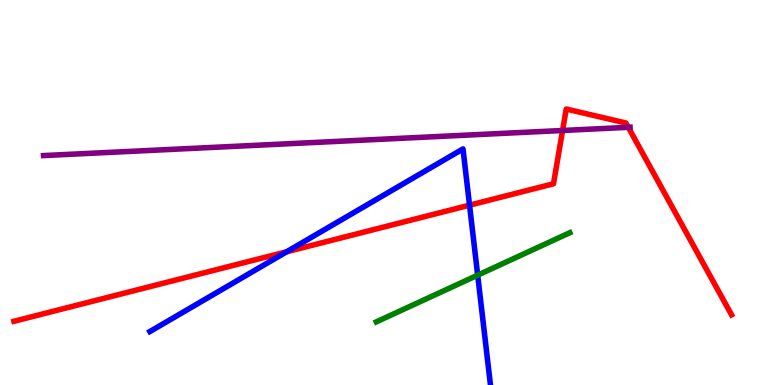[{'lines': ['blue', 'red'], 'intersections': [{'x': 3.7, 'y': 3.46}, {'x': 6.06, 'y': 4.67}]}, {'lines': ['green', 'red'], 'intersections': []}, {'lines': ['purple', 'red'], 'intersections': [{'x': 7.26, 'y': 6.61}, {'x': 8.11, 'y': 6.69}]}, {'lines': ['blue', 'green'], 'intersections': [{'x': 6.16, 'y': 2.85}]}, {'lines': ['blue', 'purple'], 'intersections': []}, {'lines': ['green', 'purple'], 'intersections': []}]